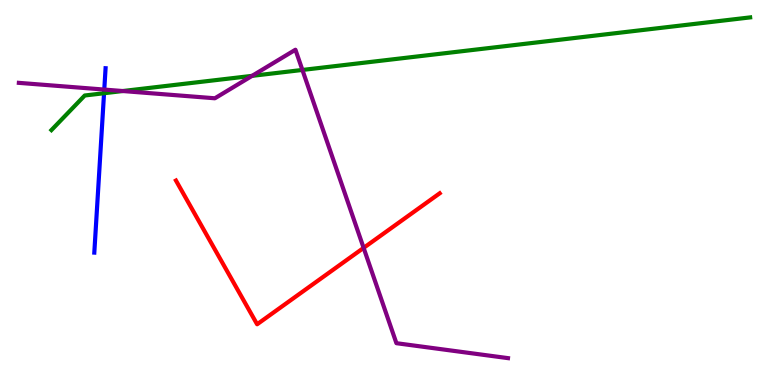[{'lines': ['blue', 'red'], 'intersections': []}, {'lines': ['green', 'red'], 'intersections': []}, {'lines': ['purple', 'red'], 'intersections': [{'x': 4.69, 'y': 3.56}]}, {'lines': ['blue', 'green'], 'intersections': [{'x': 1.34, 'y': 7.58}]}, {'lines': ['blue', 'purple'], 'intersections': [{'x': 1.35, 'y': 7.67}]}, {'lines': ['green', 'purple'], 'intersections': [{'x': 1.58, 'y': 7.64}, {'x': 3.25, 'y': 8.03}, {'x': 3.9, 'y': 8.18}]}]